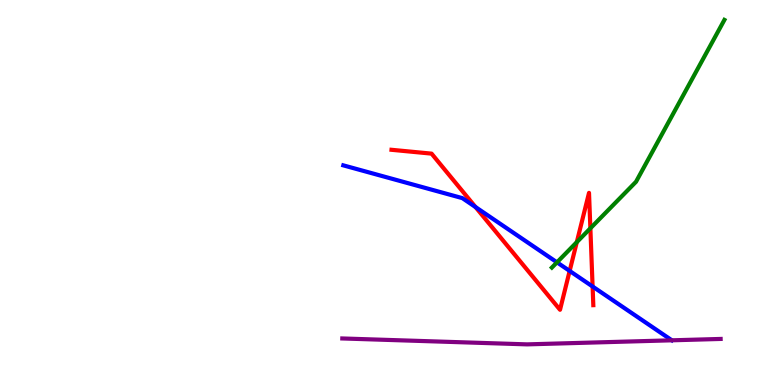[{'lines': ['blue', 'red'], 'intersections': [{'x': 6.14, 'y': 4.62}, {'x': 7.35, 'y': 2.96}, {'x': 7.65, 'y': 2.56}]}, {'lines': ['green', 'red'], 'intersections': [{'x': 7.44, 'y': 3.71}, {'x': 7.62, 'y': 4.07}]}, {'lines': ['purple', 'red'], 'intersections': []}, {'lines': ['blue', 'green'], 'intersections': [{'x': 7.19, 'y': 3.19}]}, {'lines': ['blue', 'purple'], 'intersections': []}, {'lines': ['green', 'purple'], 'intersections': []}]